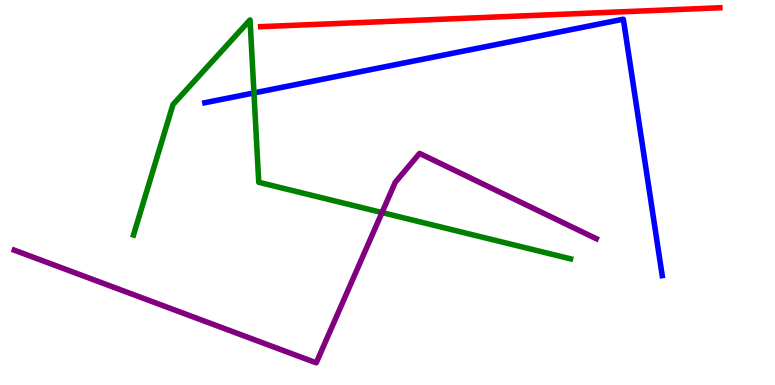[{'lines': ['blue', 'red'], 'intersections': []}, {'lines': ['green', 'red'], 'intersections': []}, {'lines': ['purple', 'red'], 'intersections': []}, {'lines': ['blue', 'green'], 'intersections': [{'x': 3.28, 'y': 7.59}]}, {'lines': ['blue', 'purple'], 'intersections': []}, {'lines': ['green', 'purple'], 'intersections': [{'x': 4.93, 'y': 4.48}]}]